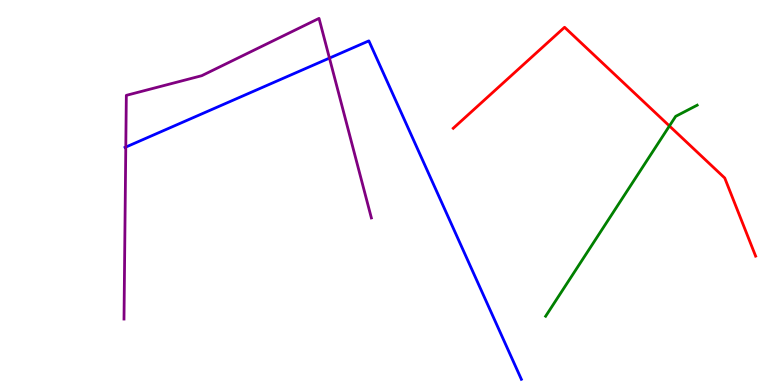[{'lines': ['blue', 'red'], 'intersections': []}, {'lines': ['green', 'red'], 'intersections': [{'x': 8.64, 'y': 6.73}]}, {'lines': ['purple', 'red'], 'intersections': []}, {'lines': ['blue', 'green'], 'intersections': []}, {'lines': ['blue', 'purple'], 'intersections': [{'x': 1.62, 'y': 6.18}, {'x': 4.25, 'y': 8.49}]}, {'lines': ['green', 'purple'], 'intersections': []}]